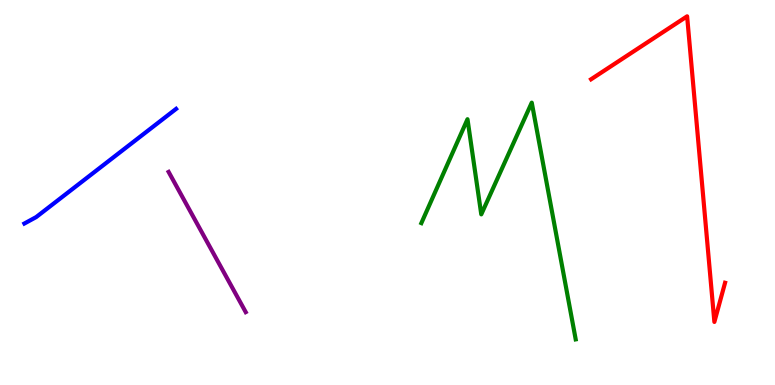[{'lines': ['blue', 'red'], 'intersections': []}, {'lines': ['green', 'red'], 'intersections': []}, {'lines': ['purple', 'red'], 'intersections': []}, {'lines': ['blue', 'green'], 'intersections': []}, {'lines': ['blue', 'purple'], 'intersections': []}, {'lines': ['green', 'purple'], 'intersections': []}]